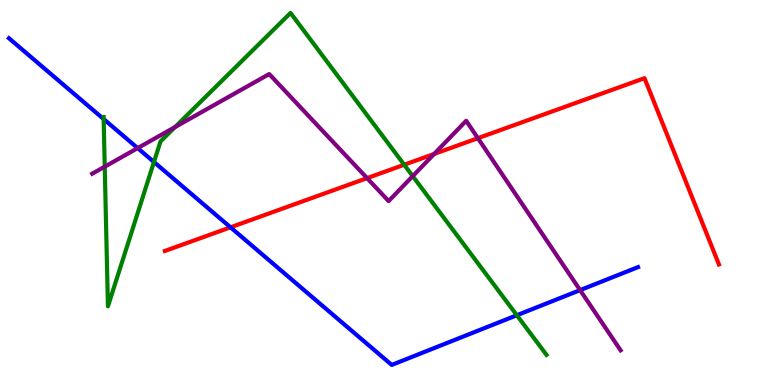[{'lines': ['blue', 'red'], 'intersections': [{'x': 2.97, 'y': 4.1}]}, {'lines': ['green', 'red'], 'intersections': [{'x': 5.22, 'y': 5.72}]}, {'lines': ['purple', 'red'], 'intersections': [{'x': 4.74, 'y': 5.37}, {'x': 5.6, 'y': 6.0}, {'x': 6.17, 'y': 6.41}]}, {'lines': ['blue', 'green'], 'intersections': [{'x': 1.34, 'y': 6.91}, {'x': 1.99, 'y': 5.79}, {'x': 6.67, 'y': 1.81}]}, {'lines': ['blue', 'purple'], 'intersections': [{'x': 1.78, 'y': 6.15}, {'x': 7.49, 'y': 2.46}]}, {'lines': ['green', 'purple'], 'intersections': [{'x': 1.35, 'y': 5.67}, {'x': 2.26, 'y': 6.7}, {'x': 5.33, 'y': 5.42}]}]